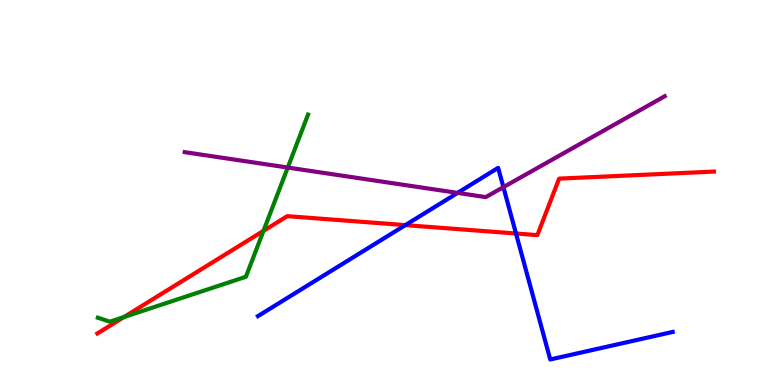[{'lines': ['blue', 'red'], 'intersections': [{'x': 5.23, 'y': 4.15}, {'x': 6.66, 'y': 3.93}]}, {'lines': ['green', 'red'], 'intersections': [{'x': 1.6, 'y': 1.77}, {'x': 3.4, 'y': 4.0}]}, {'lines': ['purple', 'red'], 'intersections': []}, {'lines': ['blue', 'green'], 'intersections': []}, {'lines': ['blue', 'purple'], 'intersections': [{'x': 5.9, 'y': 4.99}, {'x': 6.5, 'y': 5.14}]}, {'lines': ['green', 'purple'], 'intersections': [{'x': 3.71, 'y': 5.65}]}]